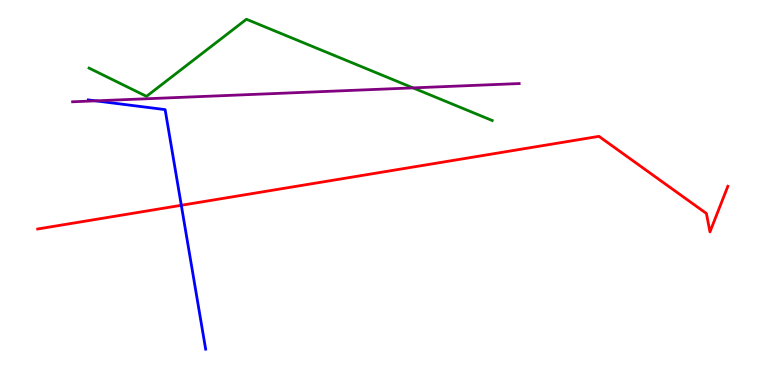[{'lines': ['blue', 'red'], 'intersections': [{'x': 2.34, 'y': 4.67}]}, {'lines': ['green', 'red'], 'intersections': []}, {'lines': ['purple', 'red'], 'intersections': []}, {'lines': ['blue', 'green'], 'intersections': []}, {'lines': ['blue', 'purple'], 'intersections': [{'x': 1.23, 'y': 7.38}]}, {'lines': ['green', 'purple'], 'intersections': [{'x': 5.33, 'y': 7.72}]}]